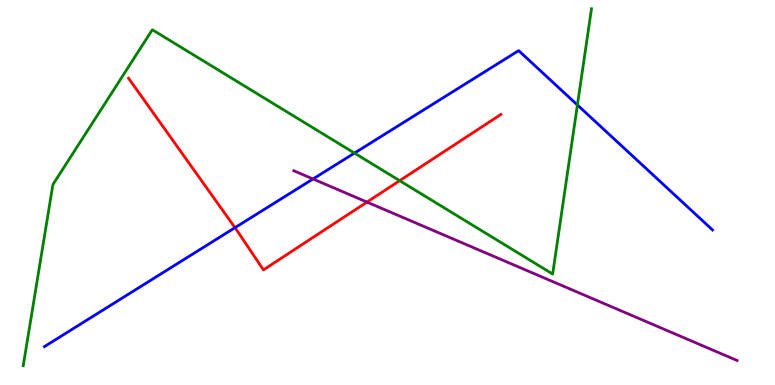[{'lines': ['blue', 'red'], 'intersections': [{'x': 3.03, 'y': 4.09}]}, {'lines': ['green', 'red'], 'intersections': [{'x': 5.16, 'y': 5.31}]}, {'lines': ['purple', 'red'], 'intersections': [{'x': 4.74, 'y': 4.75}]}, {'lines': ['blue', 'green'], 'intersections': [{'x': 4.57, 'y': 6.02}, {'x': 7.45, 'y': 7.27}]}, {'lines': ['blue', 'purple'], 'intersections': [{'x': 4.04, 'y': 5.35}]}, {'lines': ['green', 'purple'], 'intersections': []}]